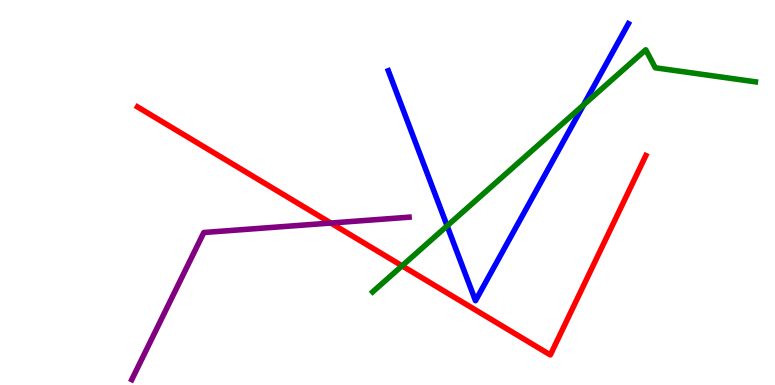[{'lines': ['blue', 'red'], 'intersections': []}, {'lines': ['green', 'red'], 'intersections': [{'x': 5.19, 'y': 3.1}]}, {'lines': ['purple', 'red'], 'intersections': [{'x': 4.27, 'y': 4.21}]}, {'lines': ['blue', 'green'], 'intersections': [{'x': 5.77, 'y': 4.13}, {'x': 7.53, 'y': 7.27}]}, {'lines': ['blue', 'purple'], 'intersections': []}, {'lines': ['green', 'purple'], 'intersections': []}]